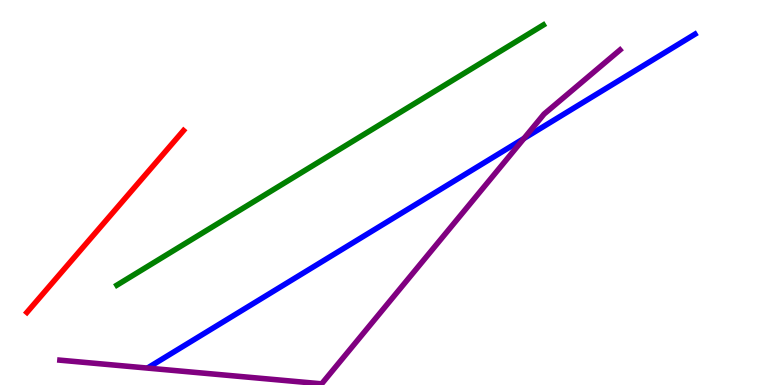[{'lines': ['blue', 'red'], 'intersections': []}, {'lines': ['green', 'red'], 'intersections': []}, {'lines': ['purple', 'red'], 'intersections': []}, {'lines': ['blue', 'green'], 'intersections': []}, {'lines': ['blue', 'purple'], 'intersections': [{'x': 6.76, 'y': 6.4}]}, {'lines': ['green', 'purple'], 'intersections': []}]